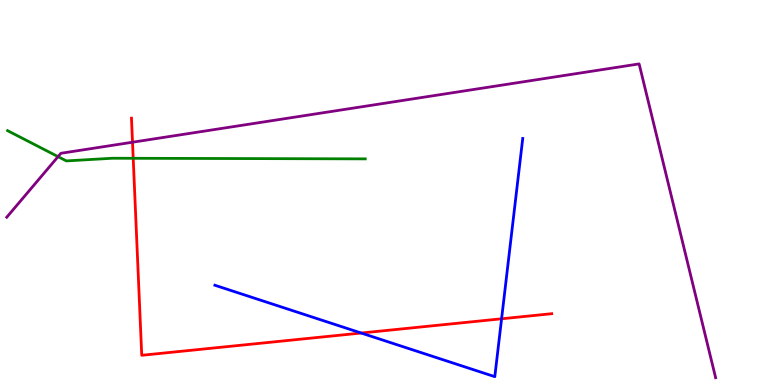[{'lines': ['blue', 'red'], 'intersections': [{'x': 4.66, 'y': 1.35}, {'x': 6.47, 'y': 1.72}]}, {'lines': ['green', 'red'], 'intersections': [{'x': 1.72, 'y': 5.89}]}, {'lines': ['purple', 'red'], 'intersections': [{'x': 1.71, 'y': 6.31}]}, {'lines': ['blue', 'green'], 'intersections': []}, {'lines': ['blue', 'purple'], 'intersections': []}, {'lines': ['green', 'purple'], 'intersections': [{'x': 0.749, 'y': 5.93}]}]